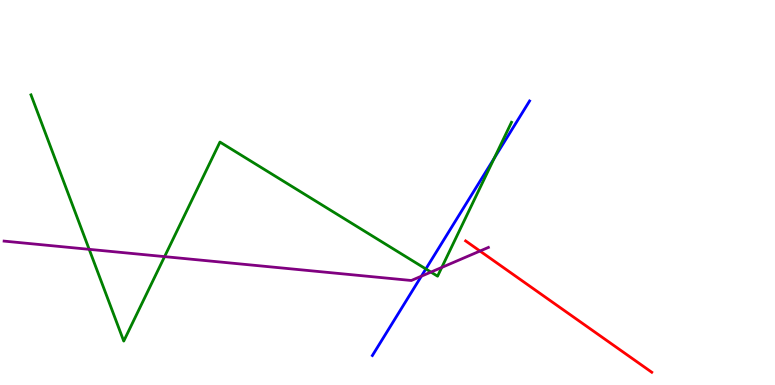[{'lines': ['blue', 'red'], 'intersections': []}, {'lines': ['green', 'red'], 'intersections': []}, {'lines': ['purple', 'red'], 'intersections': [{'x': 6.19, 'y': 3.48}]}, {'lines': ['blue', 'green'], 'intersections': [{'x': 5.49, 'y': 3.01}, {'x': 6.38, 'y': 5.89}]}, {'lines': ['blue', 'purple'], 'intersections': [{'x': 5.44, 'y': 2.83}]}, {'lines': ['green', 'purple'], 'intersections': [{'x': 1.15, 'y': 3.52}, {'x': 2.12, 'y': 3.33}, {'x': 5.56, 'y': 2.93}, {'x': 5.7, 'y': 3.05}]}]